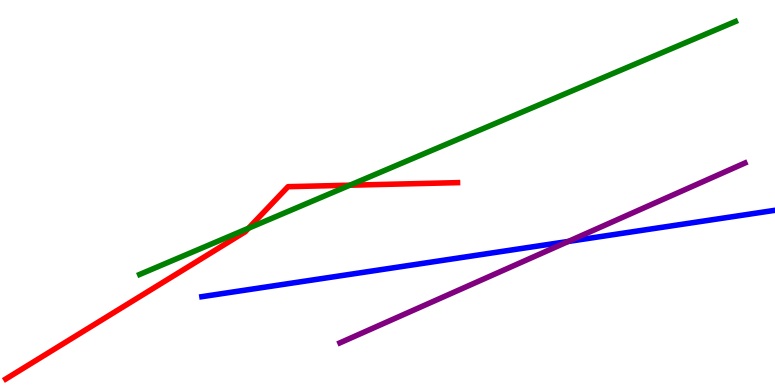[{'lines': ['blue', 'red'], 'intersections': []}, {'lines': ['green', 'red'], 'intersections': [{'x': 3.21, 'y': 4.07}, {'x': 4.51, 'y': 5.19}]}, {'lines': ['purple', 'red'], 'intersections': []}, {'lines': ['blue', 'green'], 'intersections': []}, {'lines': ['blue', 'purple'], 'intersections': [{'x': 7.33, 'y': 3.73}]}, {'lines': ['green', 'purple'], 'intersections': []}]